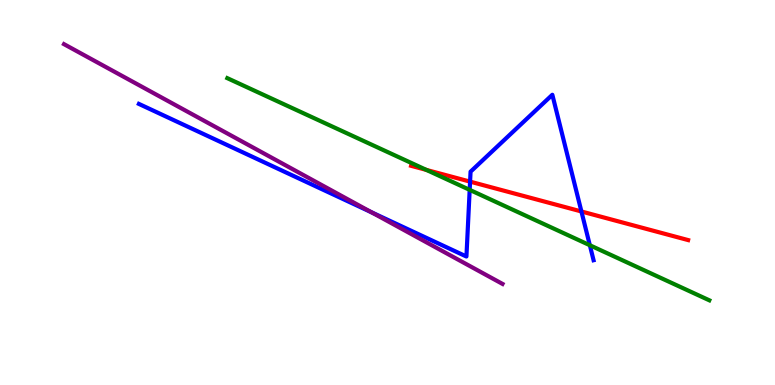[{'lines': ['blue', 'red'], 'intersections': [{'x': 6.07, 'y': 5.28}, {'x': 7.5, 'y': 4.51}]}, {'lines': ['green', 'red'], 'intersections': [{'x': 5.5, 'y': 5.59}]}, {'lines': ['purple', 'red'], 'intersections': []}, {'lines': ['blue', 'green'], 'intersections': [{'x': 6.06, 'y': 5.07}, {'x': 7.61, 'y': 3.63}]}, {'lines': ['blue', 'purple'], 'intersections': [{'x': 4.79, 'y': 4.48}]}, {'lines': ['green', 'purple'], 'intersections': []}]